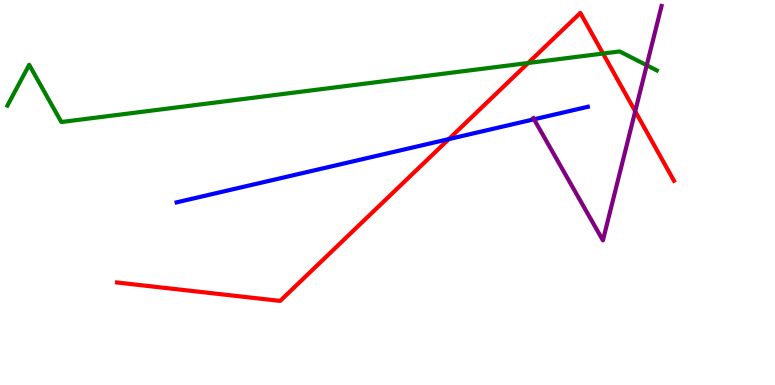[{'lines': ['blue', 'red'], 'intersections': [{'x': 5.79, 'y': 6.39}]}, {'lines': ['green', 'red'], 'intersections': [{'x': 6.81, 'y': 8.36}, {'x': 7.78, 'y': 8.61}]}, {'lines': ['purple', 'red'], 'intersections': [{'x': 8.2, 'y': 7.11}]}, {'lines': ['blue', 'green'], 'intersections': []}, {'lines': ['blue', 'purple'], 'intersections': [{'x': 6.89, 'y': 6.9}]}, {'lines': ['green', 'purple'], 'intersections': [{'x': 8.34, 'y': 8.31}]}]